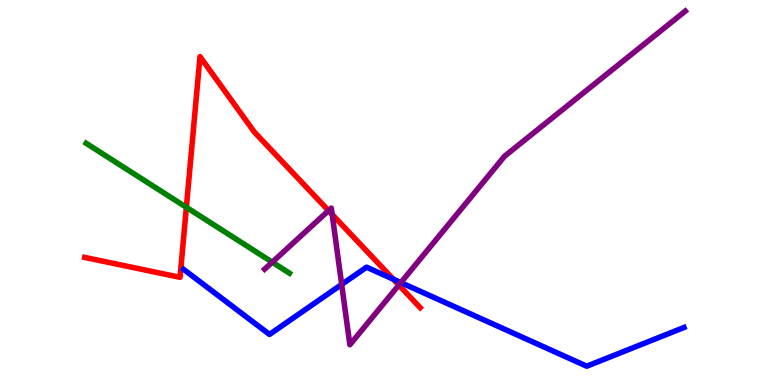[{'lines': ['blue', 'red'], 'intersections': [{'x': 5.07, 'y': 2.75}]}, {'lines': ['green', 'red'], 'intersections': [{'x': 2.4, 'y': 4.62}]}, {'lines': ['purple', 'red'], 'intersections': [{'x': 4.24, 'y': 4.53}, {'x': 4.29, 'y': 4.43}, {'x': 5.15, 'y': 2.6}]}, {'lines': ['blue', 'green'], 'intersections': []}, {'lines': ['blue', 'purple'], 'intersections': [{'x': 4.41, 'y': 2.61}, {'x': 5.17, 'y': 2.66}]}, {'lines': ['green', 'purple'], 'intersections': [{'x': 3.51, 'y': 3.19}]}]